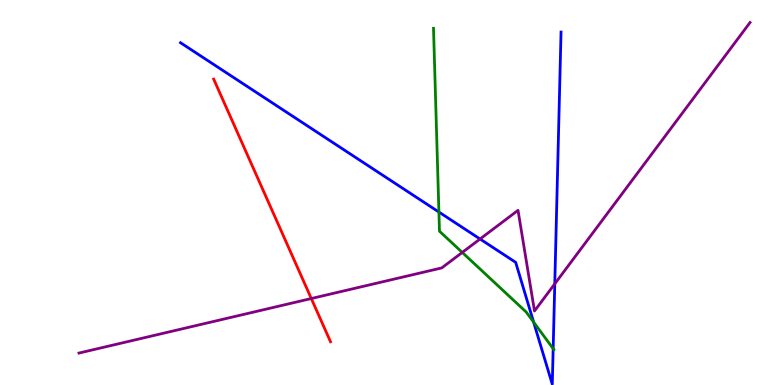[{'lines': ['blue', 'red'], 'intersections': []}, {'lines': ['green', 'red'], 'intersections': []}, {'lines': ['purple', 'red'], 'intersections': [{'x': 4.02, 'y': 2.25}]}, {'lines': ['blue', 'green'], 'intersections': [{'x': 5.66, 'y': 4.49}, {'x': 6.89, 'y': 1.63}, {'x': 7.14, 'y': 0.943}]}, {'lines': ['blue', 'purple'], 'intersections': [{'x': 6.19, 'y': 3.79}, {'x': 7.16, 'y': 2.63}]}, {'lines': ['green', 'purple'], 'intersections': [{'x': 5.96, 'y': 3.44}]}]